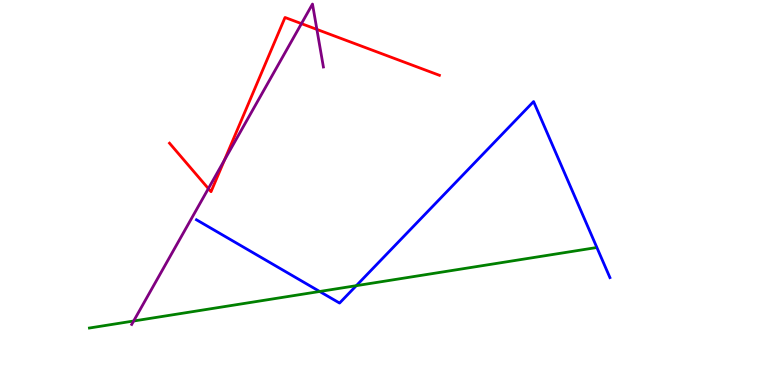[{'lines': ['blue', 'red'], 'intersections': []}, {'lines': ['green', 'red'], 'intersections': []}, {'lines': ['purple', 'red'], 'intersections': [{'x': 2.69, 'y': 5.1}, {'x': 2.9, 'y': 5.84}, {'x': 3.89, 'y': 9.39}, {'x': 4.09, 'y': 9.24}]}, {'lines': ['blue', 'green'], 'intersections': [{'x': 4.12, 'y': 2.43}, {'x': 4.6, 'y': 2.58}]}, {'lines': ['blue', 'purple'], 'intersections': []}, {'lines': ['green', 'purple'], 'intersections': [{'x': 1.72, 'y': 1.66}]}]